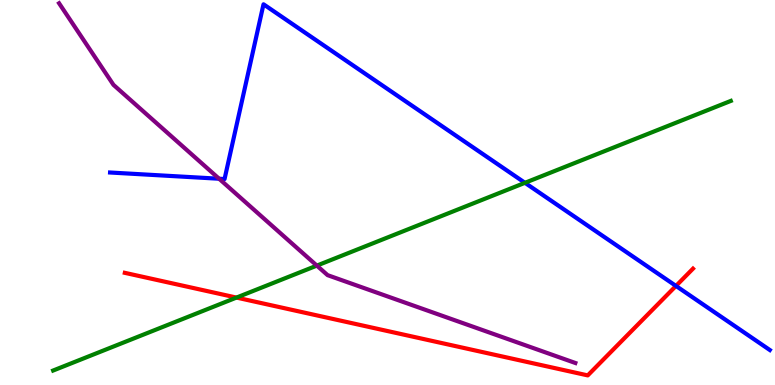[{'lines': ['blue', 'red'], 'intersections': [{'x': 8.72, 'y': 2.57}]}, {'lines': ['green', 'red'], 'intersections': [{'x': 3.05, 'y': 2.27}]}, {'lines': ['purple', 'red'], 'intersections': []}, {'lines': ['blue', 'green'], 'intersections': [{'x': 6.77, 'y': 5.25}]}, {'lines': ['blue', 'purple'], 'intersections': [{'x': 2.83, 'y': 5.36}]}, {'lines': ['green', 'purple'], 'intersections': [{'x': 4.09, 'y': 3.1}]}]